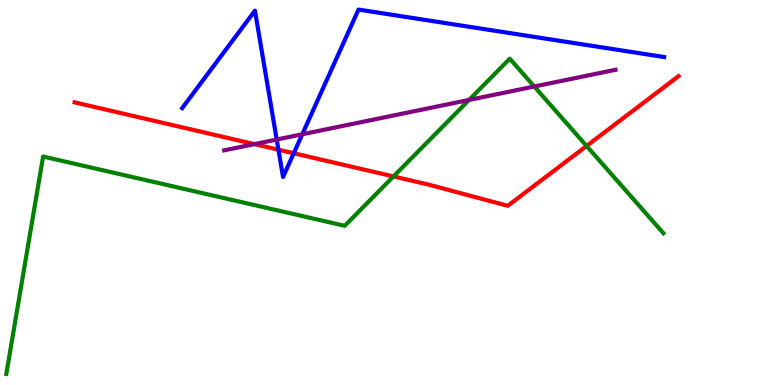[{'lines': ['blue', 'red'], 'intersections': [{'x': 3.59, 'y': 6.11}, {'x': 3.79, 'y': 6.02}]}, {'lines': ['green', 'red'], 'intersections': [{'x': 5.08, 'y': 5.42}, {'x': 7.57, 'y': 6.21}]}, {'lines': ['purple', 'red'], 'intersections': [{'x': 3.28, 'y': 6.26}]}, {'lines': ['blue', 'green'], 'intersections': []}, {'lines': ['blue', 'purple'], 'intersections': [{'x': 3.57, 'y': 6.38}, {'x': 3.9, 'y': 6.51}]}, {'lines': ['green', 'purple'], 'intersections': [{'x': 6.05, 'y': 7.4}, {'x': 6.89, 'y': 7.75}]}]